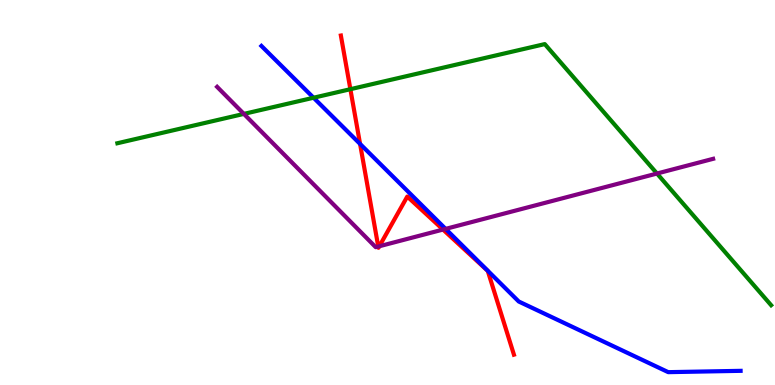[{'lines': ['blue', 'red'], 'intersections': [{'x': 4.65, 'y': 6.26}]}, {'lines': ['green', 'red'], 'intersections': [{'x': 4.52, 'y': 7.68}]}, {'lines': ['purple', 'red'], 'intersections': [{'x': 4.88, 'y': 3.6}, {'x': 4.89, 'y': 3.6}, {'x': 5.72, 'y': 4.04}]}, {'lines': ['blue', 'green'], 'intersections': [{'x': 4.05, 'y': 7.46}]}, {'lines': ['blue', 'purple'], 'intersections': [{'x': 5.75, 'y': 4.06}]}, {'lines': ['green', 'purple'], 'intersections': [{'x': 3.15, 'y': 7.04}, {'x': 8.48, 'y': 5.49}]}]